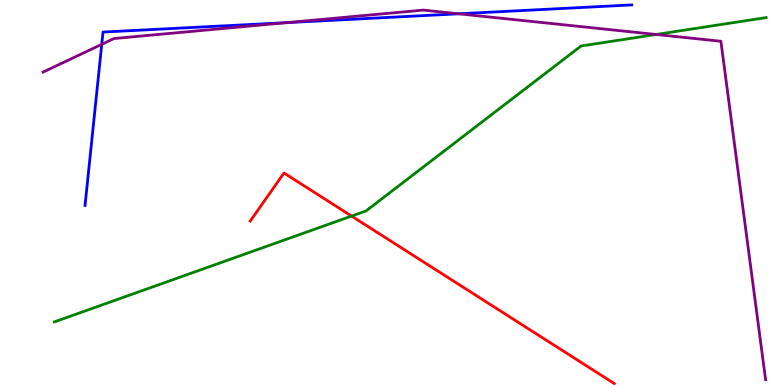[{'lines': ['blue', 'red'], 'intersections': []}, {'lines': ['green', 'red'], 'intersections': [{'x': 4.54, 'y': 4.39}]}, {'lines': ['purple', 'red'], 'intersections': []}, {'lines': ['blue', 'green'], 'intersections': []}, {'lines': ['blue', 'purple'], 'intersections': [{'x': 1.31, 'y': 8.85}, {'x': 3.7, 'y': 9.41}, {'x': 5.92, 'y': 9.64}]}, {'lines': ['green', 'purple'], 'intersections': [{'x': 8.47, 'y': 9.1}]}]